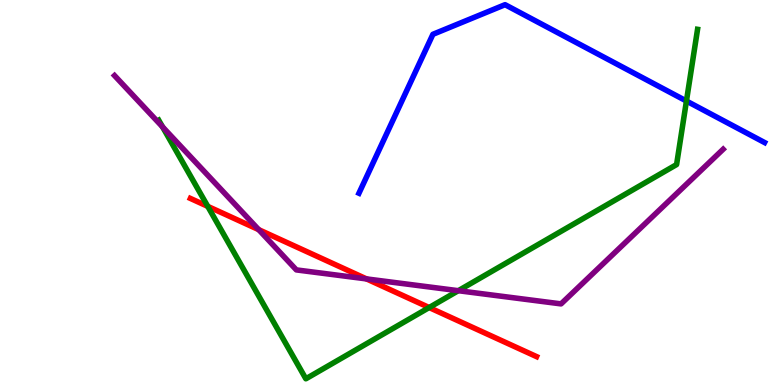[{'lines': ['blue', 'red'], 'intersections': []}, {'lines': ['green', 'red'], 'intersections': [{'x': 2.68, 'y': 4.64}, {'x': 5.54, 'y': 2.01}]}, {'lines': ['purple', 'red'], 'intersections': [{'x': 3.34, 'y': 4.04}, {'x': 4.73, 'y': 2.76}]}, {'lines': ['blue', 'green'], 'intersections': [{'x': 8.86, 'y': 7.38}]}, {'lines': ['blue', 'purple'], 'intersections': []}, {'lines': ['green', 'purple'], 'intersections': [{'x': 2.1, 'y': 6.7}, {'x': 5.91, 'y': 2.45}]}]